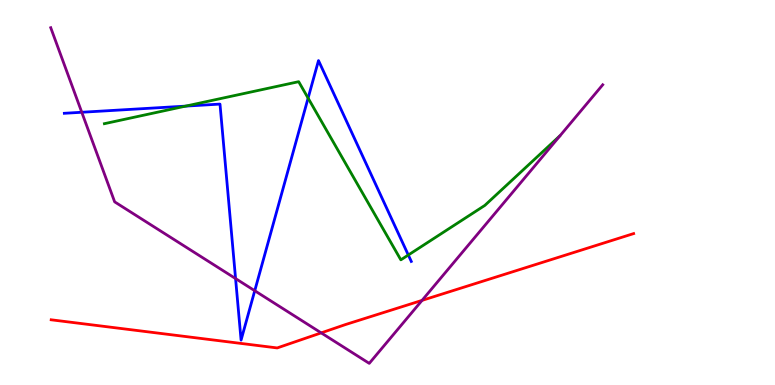[{'lines': ['blue', 'red'], 'intersections': []}, {'lines': ['green', 'red'], 'intersections': []}, {'lines': ['purple', 'red'], 'intersections': [{'x': 4.14, 'y': 1.35}, {'x': 5.45, 'y': 2.2}]}, {'lines': ['blue', 'green'], 'intersections': [{'x': 2.4, 'y': 7.24}, {'x': 3.98, 'y': 7.45}, {'x': 5.27, 'y': 3.38}]}, {'lines': ['blue', 'purple'], 'intersections': [{'x': 1.06, 'y': 7.08}, {'x': 3.04, 'y': 2.76}, {'x': 3.29, 'y': 2.45}]}, {'lines': ['green', 'purple'], 'intersections': []}]